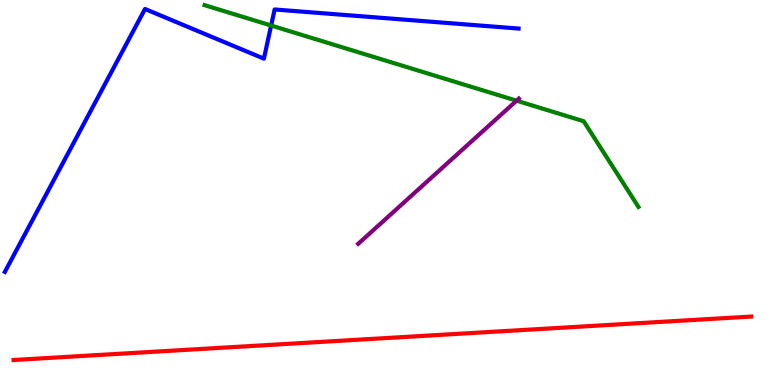[{'lines': ['blue', 'red'], 'intersections': []}, {'lines': ['green', 'red'], 'intersections': []}, {'lines': ['purple', 'red'], 'intersections': []}, {'lines': ['blue', 'green'], 'intersections': [{'x': 3.5, 'y': 9.34}]}, {'lines': ['blue', 'purple'], 'intersections': []}, {'lines': ['green', 'purple'], 'intersections': [{'x': 6.67, 'y': 7.38}]}]